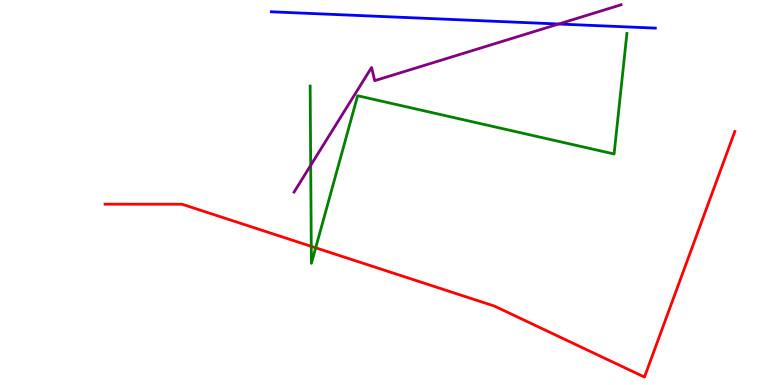[{'lines': ['blue', 'red'], 'intersections': []}, {'lines': ['green', 'red'], 'intersections': [{'x': 4.02, 'y': 3.6}, {'x': 4.07, 'y': 3.56}]}, {'lines': ['purple', 'red'], 'intersections': []}, {'lines': ['blue', 'green'], 'intersections': []}, {'lines': ['blue', 'purple'], 'intersections': [{'x': 7.21, 'y': 9.38}]}, {'lines': ['green', 'purple'], 'intersections': [{'x': 4.01, 'y': 5.71}]}]